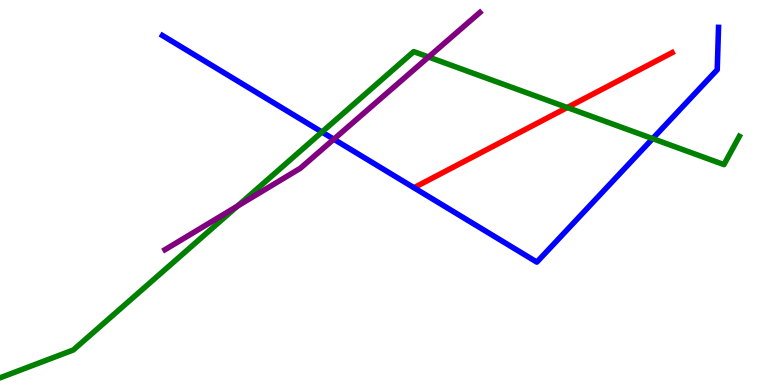[{'lines': ['blue', 'red'], 'intersections': []}, {'lines': ['green', 'red'], 'intersections': [{'x': 7.32, 'y': 7.21}]}, {'lines': ['purple', 'red'], 'intersections': []}, {'lines': ['blue', 'green'], 'intersections': [{'x': 4.15, 'y': 6.57}, {'x': 8.42, 'y': 6.4}]}, {'lines': ['blue', 'purple'], 'intersections': [{'x': 4.31, 'y': 6.38}]}, {'lines': ['green', 'purple'], 'intersections': [{'x': 3.06, 'y': 4.65}, {'x': 5.53, 'y': 8.52}]}]